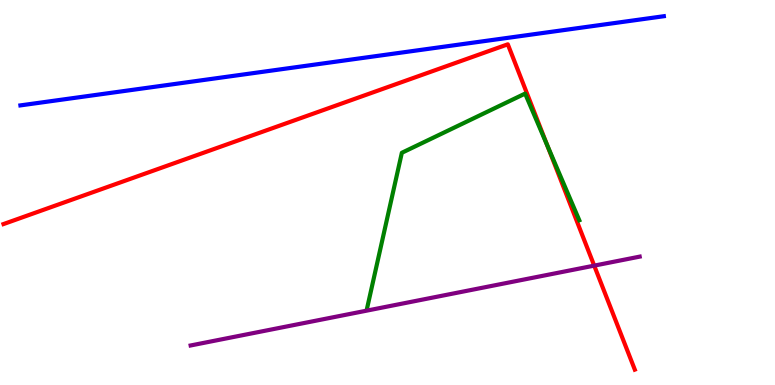[{'lines': ['blue', 'red'], 'intersections': []}, {'lines': ['green', 'red'], 'intersections': [{'x': 7.06, 'y': 6.22}]}, {'lines': ['purple', 'red'], 'intersections': [{'x': 7.67, 'y': 3.1}]}, {'lines': ['blue', 'green'], 'intersections': []}, {'lines': ['blue', 'purple'], 'intersections': []}, {'lines': ['green', 'purple'], 'intersections': []}]